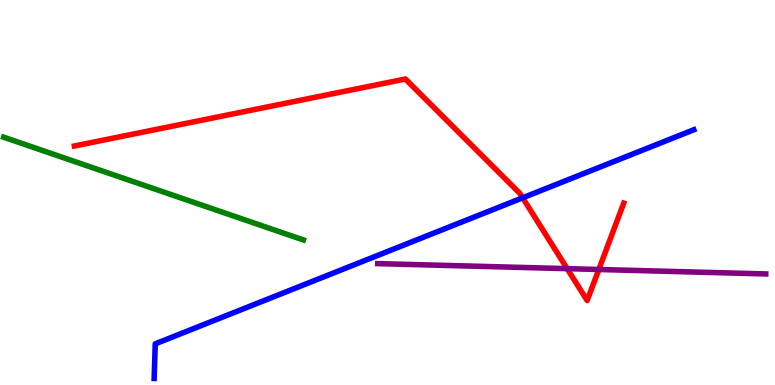[{'lines': ['blue', 'red'], 'intersections': [{'x': 6.74, 'y': 4.86}]}, {'lines': ['green', 'red'], 'intersections': []}, {'lines': ['purple', 'red'], 'intersections': [{'x': 7.32, 'y': 3.02}, {'x': 7.73, 'y': 3.0}]}, {'lines': ['blue', 'green'], 'intersections': []}, {'lines': ['blue', 'purple'], 'intersections': []}, {'lines': ['green', 'purple'], 'intersections': []}]